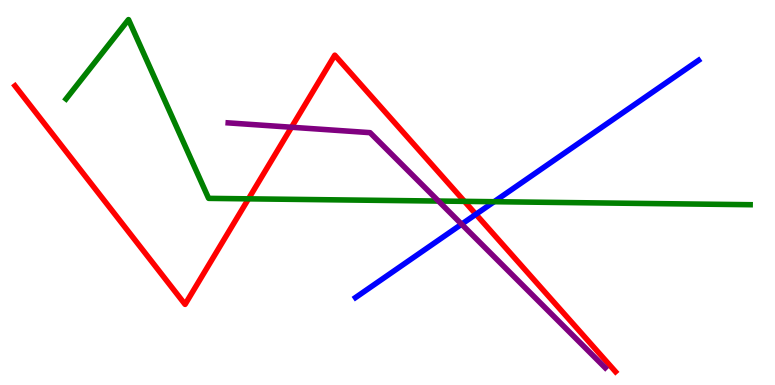[{'lines': ['blue', 'red'], 'intersections': [{'x': 6.14, 'y': 4.43}]}, {'lines': ['green', 'red'], 'intersections': [{'x': 3.21, 'y': 4.84}, {'x': 5.99, 'y': 4.77}]}, {'lines': ['purple', 'red'], 'intersections': [{'x': 3.76, 'y': 6.7}]}, {'lines': ['blue', 'green'], 'intersections': [{'x': 6.38, 'y': 4.76}]}, {'lines': ['blue', 'purple'], 'intersections': [{'x': 5.96, 'y': 4.18}]}, {'lines': ['green', 'purple'], 'intersections': [{'x': 5.66, 'y': 4.78}]}]